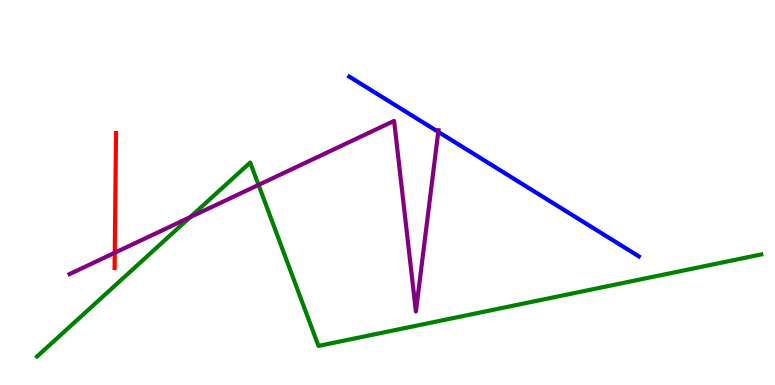[{'lines': ['blue', 'red'], 'intersections': []}, {'lines': ['green', 'red'], 'intersections': []}, {'lines': ['purple', 'red'], 'intersections': [{'x': 1.48, 'y': 3.43}]}, {'lines': ['blue', 'green'], 'intersections': []}, {'lines': ['blue', 'purple'], 'intersections': [{'x': 5.65, 'y': 6.58}]}, {'lines': ['green', 'purple'], 'intersections': [{'x': 2.45, 'y': 4.36}, {'x': 3.34, 'y': 5.2}]}]